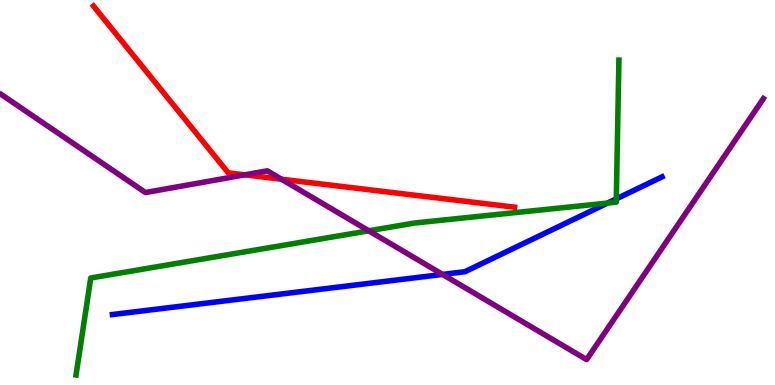[{'lines': ['blue', 'red'], 'intersections': []}, {'lines': ['green', 'red'], 'intersections': []}, {'lines': ['purple', 'red'], 'intersections': [{'x': 3.16, 'y': 5.46}, {'x': 3.63, 'y': 5.34}]}, {'lines': ['blue', 'green'], 'intersections': [{'x': 7.84, 'y': 4.73}, {'x': 7.95, 'y': 4.83}]}, {'lines': ['blue', 'purple'], 'intersections': [{'x': 5.71, 'y': 2.87}]}, {'lines': ['green', 'purple'], 'intersections': [{'x': 4.76, 'y': 4.01}]}]